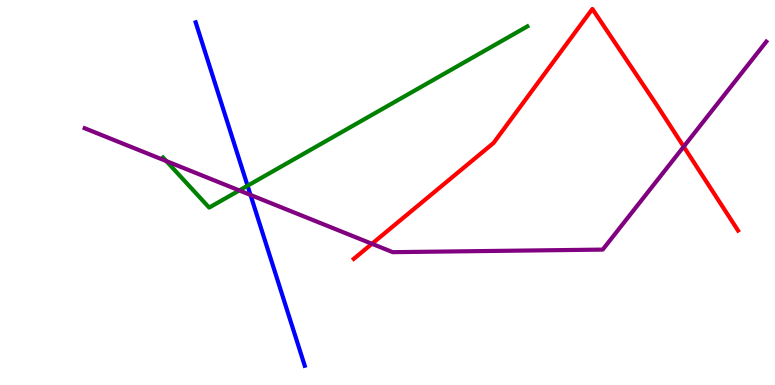[{'lines': ['blue', 'red'], 'intersections': []}, {'lines': ['green', 'red'], 'intersections': []}, {'lines': ['purple', 'red'], 'intersections': [{'x': 4.8, 'y': 3.67}, {'x': 8.82, 'y': 6.19}]}, {'lines': ['blue', 'green'], 'intersections': [{'x': 3.19, 'y': 5.18}]}, {'lines': ['blue', 'purple'], 'intersections': [{'x': 3.23, 'y': 4.94}]}, {'lines': ['green', 'purple'], 'intersections': [{'x': 2.15, 'y': 5.82}, {'x': 3.09, 'y': 5.05}]}]